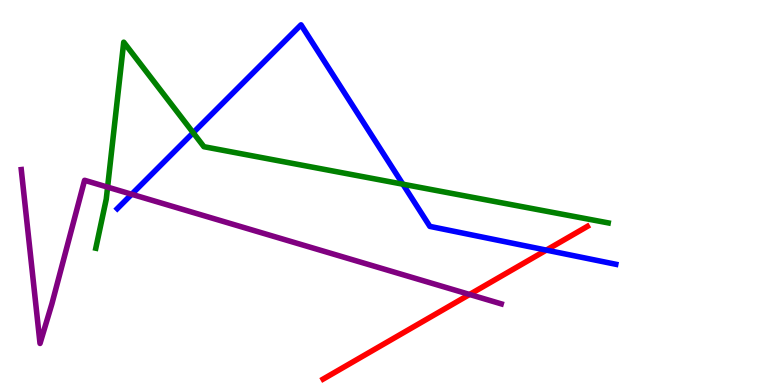[{'lines': ['blue', 'red'], 'intersections': [{'x': 7.05, 'y': 3.5}]}, {'lines': ['green', 'red'], 'intersections': []}, {'lines': ['purple', 'red'], 'intersections': [{'x': 6.06, 'y': 2.35}]}, {'lines': ['blue', 'green'], 'intersections': [{'x': 2.49, 'y': 6.55}, {'x': 5.2, 'y': 5.22}]}, {'lines': ['blue', 'purple'], 'intersections': [{'x': 1.7, 'y': 4.95}]}, {'lines': ['green', 'purple'], 'intersections': [{'x': 1.39, 'y': 5.14}]}]